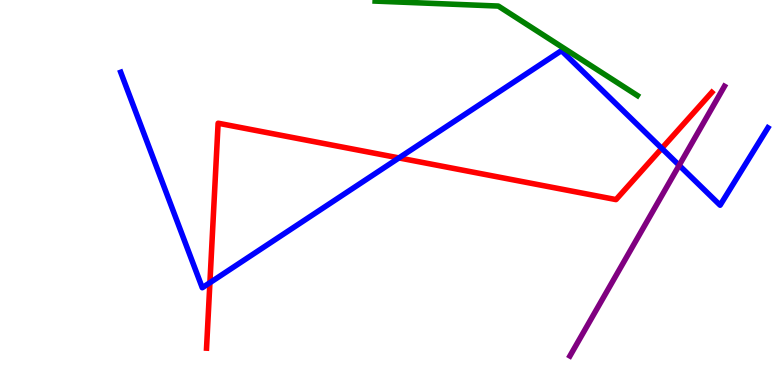[{'lines': ['blue', 'red'], 'intersections': [{'x': 2.71, 'y': 2.66}, {'x': 5.15, 'y': 5.9}, {'x': 8.54, 'y': 6.15}]}, {'lines': ['green', 'red'], 'intersections': []}, {'lines': ['purple', 'red'], 'intersections': []}, {'lines': ['blue', 'green'], 'intersections': []}, {'lines': ['blue', 'purple'], 'intersections': [{'x': 8.76, 'y': 5.71}]}, {'lines': ['green', 'purple'], 'intersections': []}]